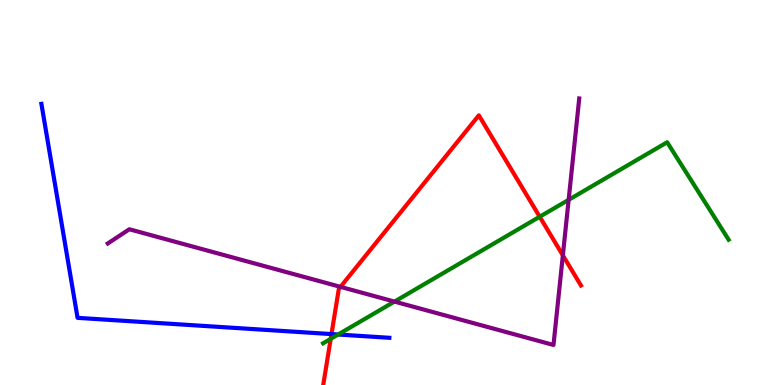[{'lines': ['blue', 'red'], 'intersections': [{'x': 4.28, 'y': 1.32}]}, {'lines': ['green', 'red'], 'intersections': [{'x': 4.27, 'y': 1.2}, {'x': 6.96, 'y': 4.37}]}, {'lines': ['purple', 'red'], 'intersections': [{'x': 4.39, 'y': 2.55}, {'x': 7.26, 'y': 3.37}]}, {'lines': ['blue', 'green'], 'intersections': [{'x': 4.36, 'y': 1.31}]}, {'lines': ['blue', 'purple'], 'intersections': []}, {'lines': ['green', 'purple'], 'intersections': [{'x': 5.09, 'y': 2.17}, {'x': 7.34, 'y': 4.81}]}]